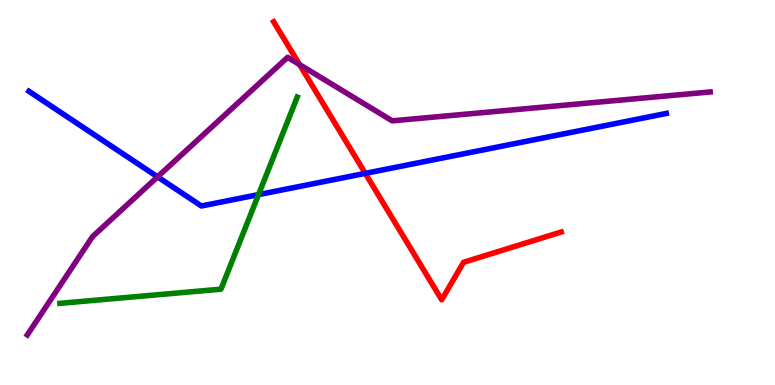[{'lines': ['blue', 'red'], 'intersections': [{'x': 4.71, 'y': 5.5}]}, {'lines': ['green', 'red'], 'intersections': []}, {'lines': ['purple', 'red'], 'intersections': [{'x': 3.86, 'y': 8.32}]}, {'lines': ['blue', 'green'], 'intersections': [{'x': 3.34, 'y': 4.94}]}, {'lines': ['blue', 'purple'], 'intersections': [{'x': 2.03, 'y': 5.41}]}, {'lines': ['green', 'purple'], 'intersections': []}]